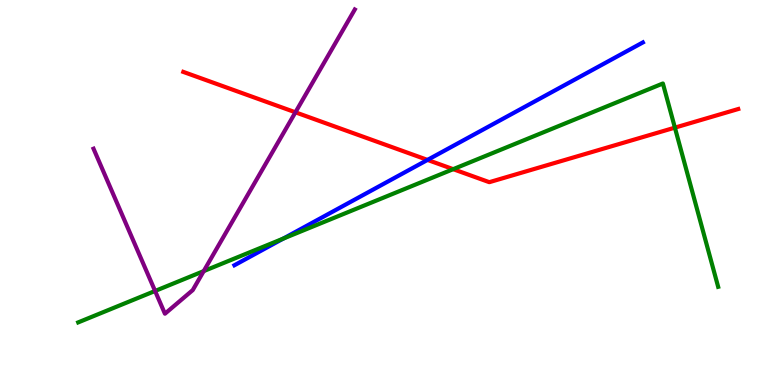[{'lines': ['blue', 'red'], 'intersections': [{'x': 5.52, 'y': 5.85}]}, {'lines': ['green', 'red'], 'intersections': [{'x': 5.85, 'y': 5.61}, {'x': 8.71, 'y': 6.68}]}, {'lines': ['purple', 'red'], 'intersections': [{'x': 3.81, 'y': 7.08}]}, {'lines': ['blue', 'green'], 'intersections': [{'x': 3.66, 'y': 3.8}]}, {'lines': ['blue', 'purple'], 'intersections': []}, {'lines': ['green', 'purple'], 'intersections': [{'x': 2.0, 'y': 2.44}, {'x': 2.63, 'y': 2.96}]}]